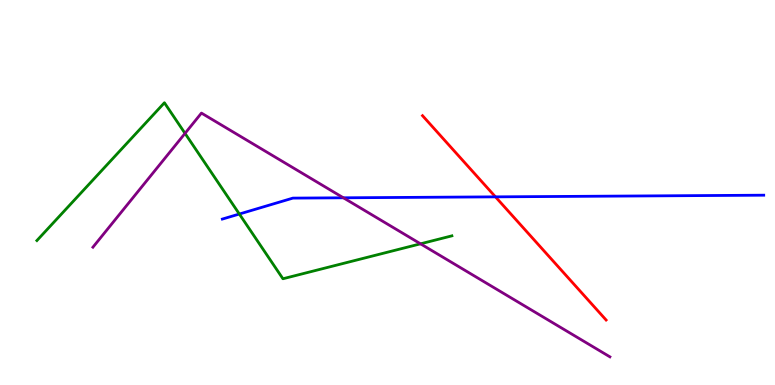[{'lines': ['blue', 'red'], 'intersections': [{'x': 6.39, 'y': 4.89}]}, {'lines': ['green', 'red'], 'intersections': []}, {'lines': ['purple', 'red'], 'intersections': []}, {'lines': ['blue', 'green'], 'intersections': [{'x': 3.09, 'y': 4.44}]}, {'lines': ['blue', 'purple'], 'intersections': [{'x': 4.43, 'y': 4.86}]}, {'lines': ['green', 'purple'], 'intersections': [{'x': 2.39, 'y': 6.54}, {'x': 5.43, 'y': 3.67}]}]